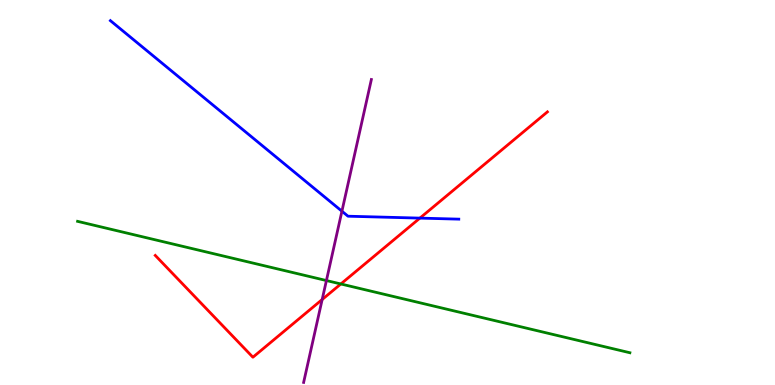[{'lines': ['blue', 'red'], 'intersections': [{'x': 5.42, 'y': 4.33}]}, {'lines': ['green', 'red'], 'intersections': [{'x': 4.4, 'y': 2.62}]}, {'lines': ['purple', 'red'], 'intersections': [{'x': 4.16, 'y': 2.22}]}, {'lines': ['blue', 'green'], 'intersections': []}, {'lines': ['blue', 'purple'], 'intersections': [{'x': 4.41, 'y': 4.51}]}, {'lines': ['green', 'purple'], 'intersections': [{'x': 4.21, 'y': 2.71}]}]